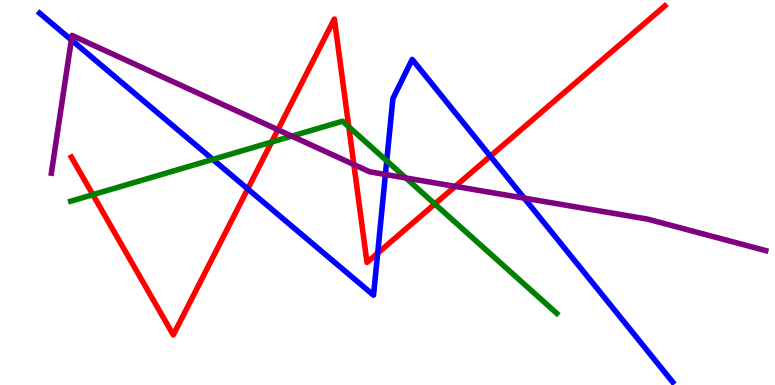[{'lines': ['blue', 'red'], 'intersections': [{'x': 3.2, 'y': 5.09}, {'x': 4.87, 'y': 3.42}, {'x': 6.33, 'y': 5.94}]}, {'lines': ['green', 'red'], 'intersections': [{'x': 1.2, 'y': 4.94}, {'x': 3.5, 'y': 6.31}, {'x': 4.5, 'y': 6.71}, {'x': 5.61, 'y': 4.7}]}, {'lines': ['purple', 'red'], 'intersections': [{'x': 3.59, 'y': 6.63}, {'x': 4.57, 'y': 5.73}, {'x': 5.87, 'y': 5.16}]}, {'lines': ['blue', 'green'], 'intersections': [{'x': 2.75, 'y': 5.86}, {'x': 4.99, 'y': 5.82}]}, {'lines': ['blue', 'purple'], 'intersections': [{'x': 0.921, 'y': 8.96}, {'x': 4.97, 'y': 5.47}, {'x': 6.76, 'y': 4.85}]}, {'lines': ['green', 'purple'], 'intersections': [{'x': 3.77, 'y': 6.46}, {'x': 5.24, 'y': 5.38}]}]